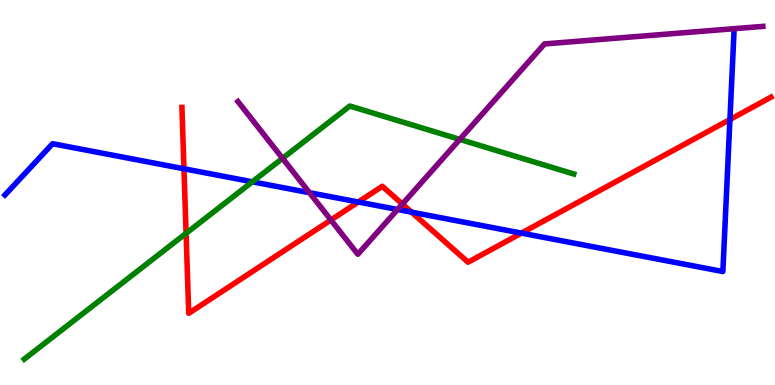[{'lines': ['blue', 'red'], 'intersections': [{'x': 2.37, 'y': 5.62}, {'x': 4.62, 'y': 4.75}, {'x': 5.31, 'y': 4.49}, {'x': 6.73, 'y': 3.94}, {'x': 9.42, 'y': 6.9}]}, {'lines': ['green', 'red'], 'intersections': [{'x': 2.4, 'y': 3.94}]}, {'lines': ['purple', 'red'], 'intersections': [{'x': 4.27, 'y': 4.29}, {'x': 5.19, 'y': 4.7}]}, {'lines': ['blue', 'green'], 'intersections': [{'x': 3.26, 'y': 5.28}]}, {'lines': ['blue', 'purple'], 'intersections': [{'x': 3.99, 'y': 4.99}, {'x': 5.13, 'y': 4.56}]}, {'lines': ['green', 'purple'], 'intersections': [{'x': 3.65, 'y': 5.89}, {'x': 5.93, 'y': 6.38}]}]